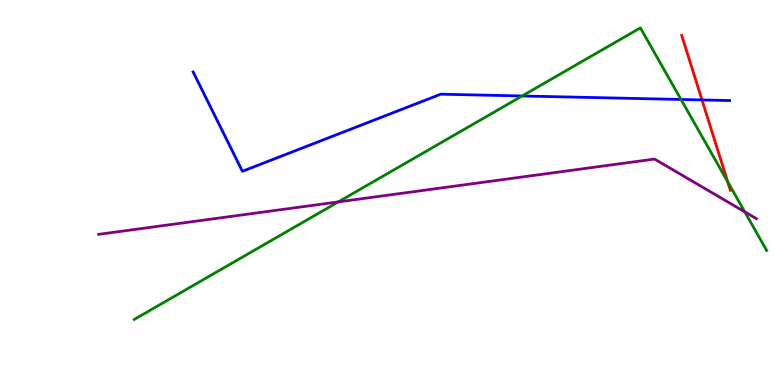[{'lines': ['blue', 'red'], 'intersections': [{'x': 9.06, 'y': 7.4}]}, {'lines': ['green', 'red'], 'intersections': [{'x': 9.39, 'y': 5.28}]}, {'lines': ['purple', 'red'], 'intersections': []}, {'lines': ['blue', 'green'], 'intersections': [{'x': 6.74, 'y': 7.51}, {'x': 8.79, 'y': 7.42}]}, {'lines': ['blue', 'purple'], 'intersections': []}, {'lines': ['green', 'purple'], 'intersections': [{'x': 4.37, 'y': 4.76}, {'x': 9.61, 'y': 4.5}]}]